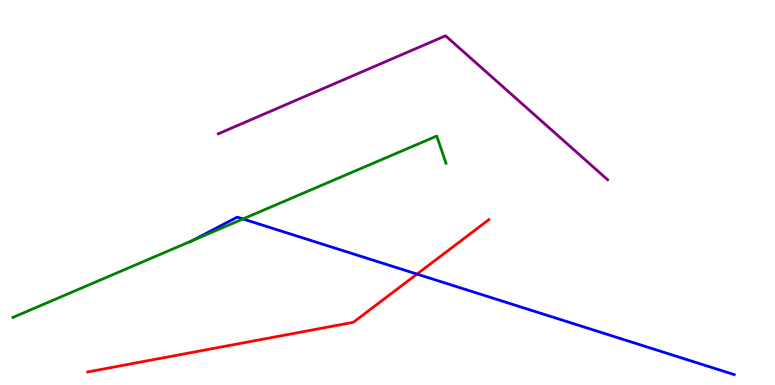[{'lines': ['blue', 'red'], 'intersections': [{'x': 5.38, 'y': 2.88}]}, {'lines': ['green', 'red'], 'intersections': []}, {'lines': ['purple', 'red'], 'intersections': []}, {'lines': ['blue', 'green'], 'intersections': [{'x': 2.48, 'y': 3.75}, {'x': 3.14, 'y': 4.31}]}, {'lines': ['blue', 'purple'], 'intersections': []}, {'lines': ['green', 'purple'], 'intersections': []}]